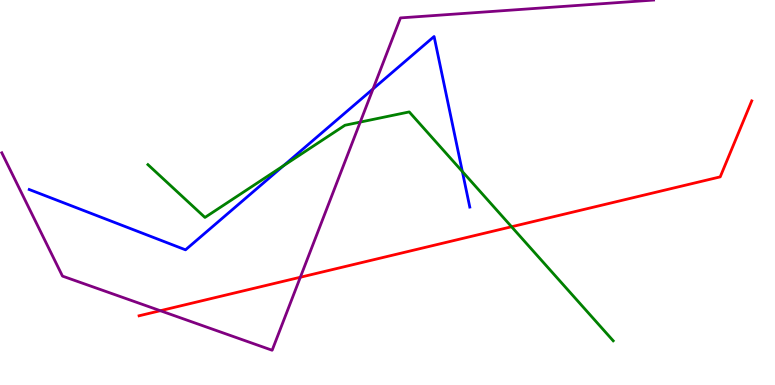[{'lines': ['blue', 'red'], 'intersections': []}, {'lines': ['green', 'red'], 'intersections': [{'x': 6.6, 'y': 4.11}]}, {'lines': ['purple', 'red'], 'intersections': [{'x': 2.07, 'y': 1.93}, {'x': 3.88, 'y': 2.8}]}, {'lines': ['blue', 'green'], 'intersections': [{'x': 3.66, 'y': 5.7}, {'x': 5.97, 'y': 5.54}]}, {'lines': ['blue', 'purple'], 'intersections': [{'x': 4.81, 'y': 7.69}]}, {'lines': ['green', 'purple'], 'intersections': [{'x': 4.65, 'y': 6.83}]}]